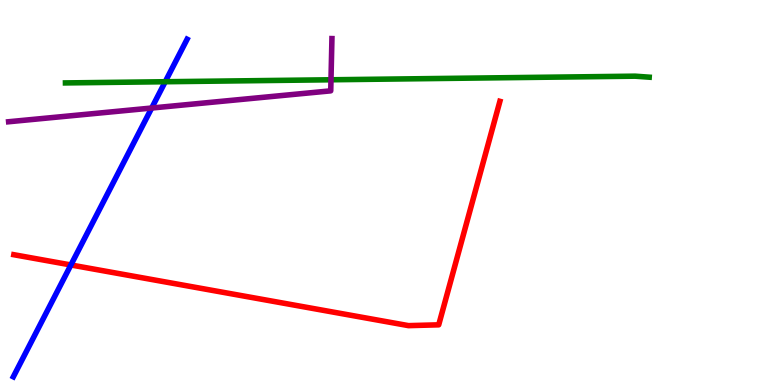[{'lines': ['blue', 'red'], 'intersections': [{'x': 0.915, 'y': 3.12}]}, {'lines': ['green', 'red'], 'intersections': []}, {'lines': ['purple', 'red'], 'intersections': []}, {'lines': ['blue', 'green'], 'intersections': [{'x': 2.13, 'y': 7.88}]}, {'lines': ['blue', 'purple'], 'intersections': [{'x': 1.96, 'y': 7.19}]}, {'lines': ['green', 'purple'], 'intersections': [{'x': 4.27, 'y': 7.93}]}]